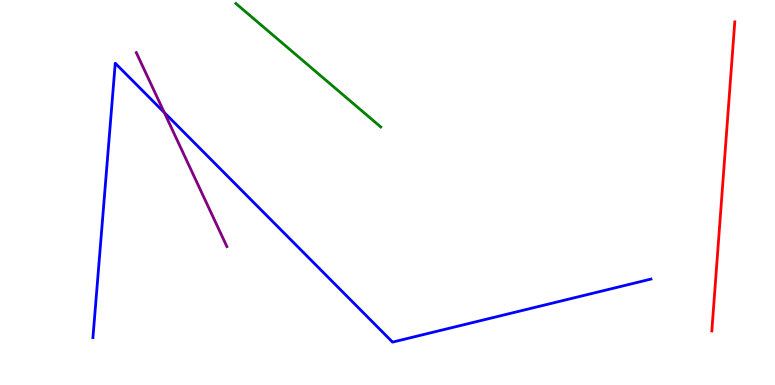[{'lines': ['blue', 'red'], 'intersections': []}, {'lines': ['green', 'red'], 'intersections': []}, {'lines': ['purple', 'red'], 'intersections': []}, {'lines': ['blue', 'green'], 'intersections': []}, {'lines': ['blue', 'purple'], 'intersections': [{'x': 2.12, 'y': 7.08}]}, {'lines': ['green', 'purple'], 'intersections': []}]